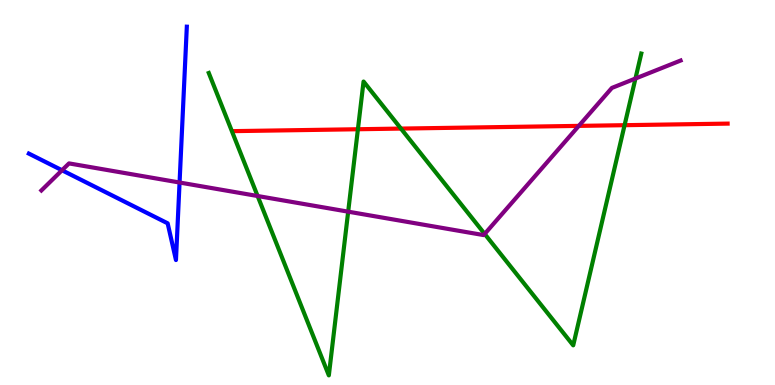[{'lines': ['blue', 'red'], 'intersections': []}, {'lines': ['green', 'red'], 'intersections': [{'x': 4.62, 'y': 6.64}, {'x': 5.17, 'y': 6.66}, {'x': 8.06, 'y': 6.75}]}, {'lines': ['purple', 'red'], 'intersections': [{'x': 7.47, 'y': 6.73}]}, {'lines': ['blue', 'green'], 'intersections': []}, {'lines': ['blue', 'purple'], 'intersections': [{'x': 0.8, 'y': 5.58}, {'x': 2.32, 'y': 5.26}]}, {'lines': ['green', 'purple'], 'intersections': [{'x': 3.32, 'y': 4.91}, {'x': 4.49, 'y': 4.5}, {'x': 6.25, 'y': 3.92}, {'x': 8.2, 'y': 7.96}]}]